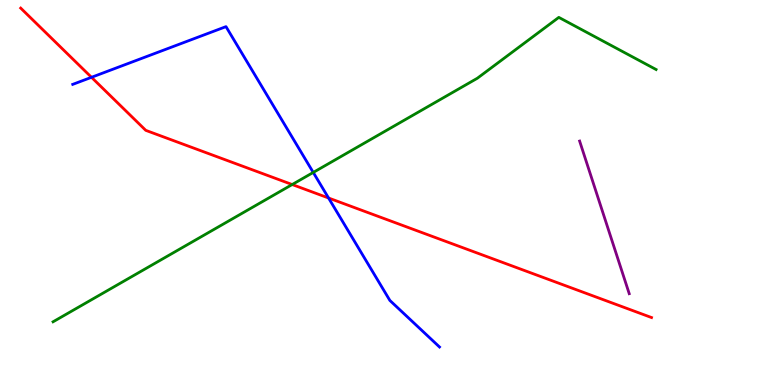[{'lines': ['blue', 'red'], 'intersections': [{'x': 1.18, 'y': 7.99}, {'x': 4.24, 'y': 4.86}]}, {'lines': ['green', 'red'], 'intersections': [{'x': 3.77, 'y': 5.21}]}, {'lines': ['purple', 'red'], 'intersections': []}, {'lines': ['blue', 'green'], 'intersections': [{'x': 4.04, 'y': 5.52}]}, {'lines': ['blue', 'purple'], 'intersections': []}, {'lines': ['green', 'purple'], 'intersections': []}]